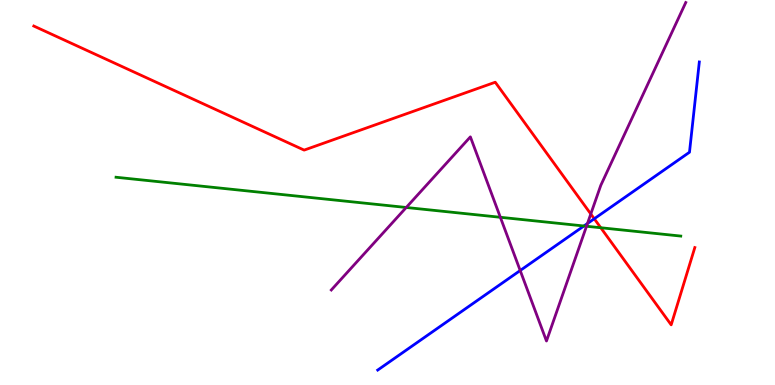[{'lines': ['blue', 'red'], 'intersections': [{'x': 7.67, 'y': 4.32}]}, {'lines': ['green', 'red'], 'intersections': [{'x': 7.75, 'y': 4.08}]}, {'lines': ['purple', 'red'], 'intersections': [{'x': 7.62, 'y': 4.44}]}, {'lines': ['blue', 'green'], 'intersections': [{'x': 7.53, 'y': 4.13}]}, {'lines': ['blue', 'purple'], 'intersections': [{'x': 6.71, 'y': 2.97}, {'x': 7.58, 'y': 4.19}]}, {'lines': ['green', 'purple'], 'intersections': [{'x': 5.24, 'y': 4.61}, {'x': 6.46, 'y': 4.36}, {'x': 7.57, 'y': 4.12}]}]